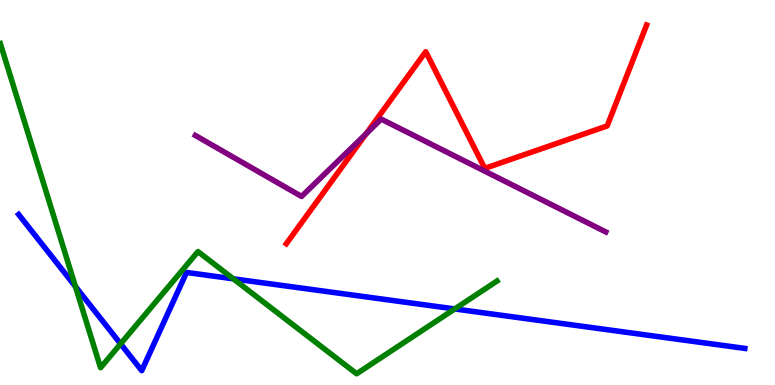[{'lines': ['blue', 'red'], 'intersections': []}, {'lines': ['green', 'red'], 'intersections': []}, {'lines': ['purple', 'red'], 'intersections': [{'x': 4.73, 'y': 6.53}]}, {'lines': ['blue', 'green'], 'intersections': [{'x': 0.974, 'y': 2.56}, {'x': 1.56, 'y': 1.07}, {'x': 3.01, 'y': 2.76}, {'x': 5.87, 'y': 1.98}]}, {'lines': ['blue', 'purple'], 'intersections': []}, {'lines': ['green', 'purple'], 'intersections': []}]